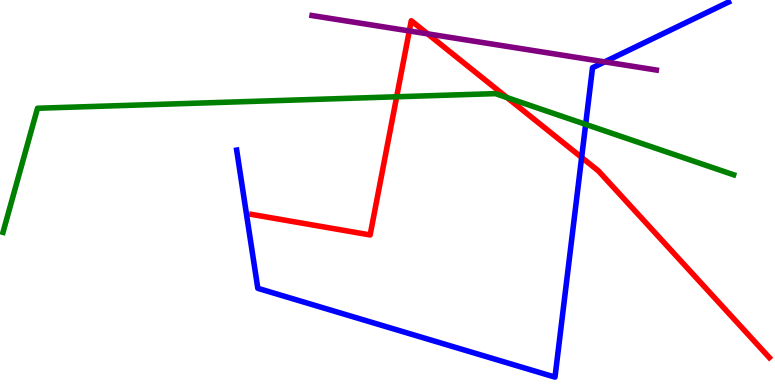[{'lines': ['blue', 'red'], 'intersections': [{'x': 7.51, 'y': 5.91}]}, {'lines': ['green', 'red'], 'intersections': [{'x': 5.12, 'y': 7.49}, {'x': 6.54, 'y': 7.47}]}, {'lines': ['purple', 'red'], 'intersections': [{'x': 5.28, 'y': 9.2}, {'x': 5.52, 'y': 9.12}]}, {'lines': ['blue', 'green'], 'intersections': [{'x': 7.56, 'y': 6.77}]}, {'lines': ['blue', 'purple'], 'intersections': [{'x': 7.8, 'y': 8.39}]}, {'lines': ['green', 'purple'], 'intersections': []}]